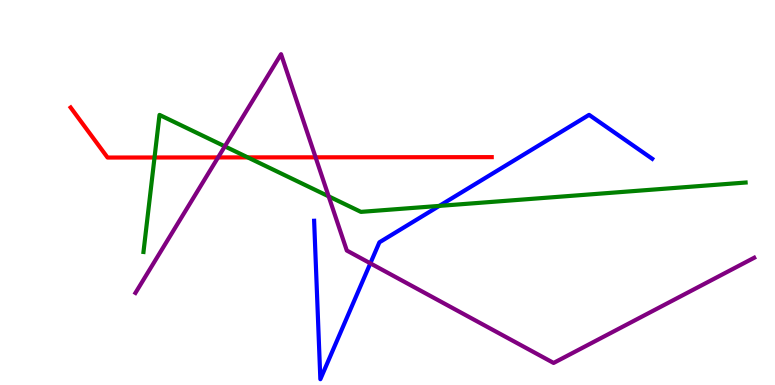[{'lines': ['blue', 'red'], 'intersections': []}, {'lines': ['green', 'red'], 'intersections': [{'x': 1.99, 'y': 5.91}, {'x': 3.2, 'y': 5.91}]}, {'lines': ['purple', 'red'], 'intersections': [{'x': 2.81, 'y': 5.91}, {'x': 4.07, 'y': 5.91}]}, {'lines': ['blue', 'green'], 'intersections': [{'x': 5.67, 'y': 4.65}]}, {'lines': ['blue', 'purple'], 'intersections': [{'x': 4.78, 'y': 3.16}]}, {'lines': ['green', 'purple'], 'intersections': [{'x': 2.9, 'y': 6.2}, {'x': 4.24, 'y': 4.9}]}]